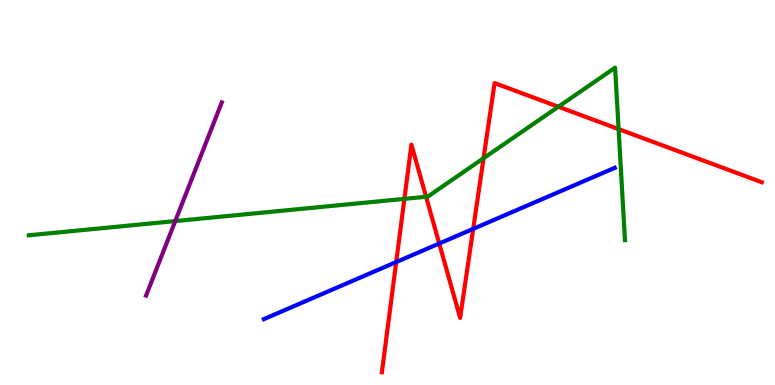[{'lines': ['blue', 'red'], 'intersections': [{'x': 5.11, 'y': 3.19}, {'x': 5.67, 'y': 3.67}, {'x': 6.11, 'y': 4.06}]}, {'lines': ['green', 'red'], 'intersections': [{'x': 5.22, 'y': 4.83}, {'x': 5.5, 'y': 4.89}, {'x': 6.24, 'y': 5.89}, {'x': 7.2, 'y': 7.23}, {'x': 7.98, 'y': 6.65}]}, {'lines': ['purple', 'red'], 'intersections': []}, {'lines': ['blue', 'green'], 'intersections': []}, {'lines': ['blue', 'purple'], 'intersections': []}, {'lines': ['green', 'purple'], 'intersections': [{'x': 2.26, 'y': 4.26}]}]